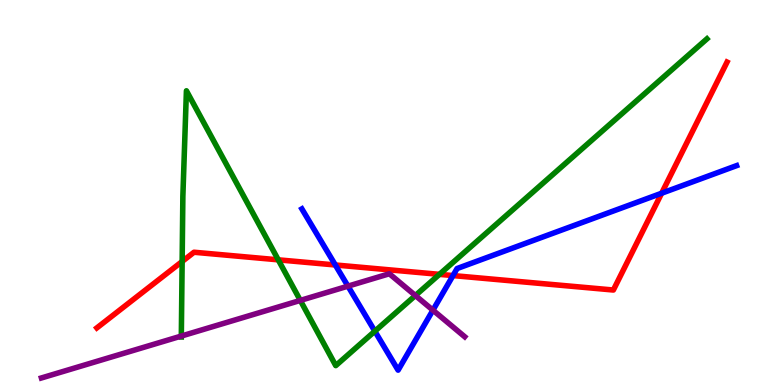[{'lines': ['blue', 'red'], 'intersections': [{'x': 4.33, 'y': 3.12}, {'x': 5.85, 'y': 2.84}, {'x': 8.54, 'y': 4.98}]}, {'lines': ['green', 'red'], 'intersections': [{'x': 2.35, 'y': 3.21}, {'x': 3.59, 'y': 3.25}, {'x': 5.67, 'y': 2.87}]}, {'lines': ['purple', 'red'], 'intersections': []}, {'lines': ['blue', 'green'], 'intersections': [{'x': 4.84, 'y': 1.4}]}, {'lines': ['blue', 'purple'], 'intersections': [{'x': 4.49, 'y': 2.57}, {'x': 5.59, 'y': 1.94}]}, {'lines': ['green', 'purple'], 'intersections': [{'x': 2.34, 'y': 1.27}, {'x': 3.88, 'y': 2.2}, {'x': 5.36, 'y': 2.32}]}]